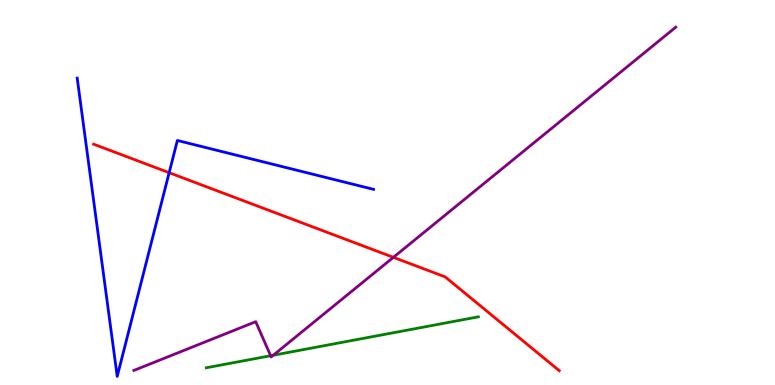[{'lines': ['blue', 'red'], 'intersections': [{'x': 2.18, 'y': 5.51}]}, {'lines': ['green', 'red'], 'intersections': []}, {'lines': ['purple', 'red'], 'intersections': [{'x': 5.08, 'y': 3.32}]}, {'lines': ['blue', 'green'], 'intersections': []}, {'lines': ['blue', 'purple'], 'intersections': []}, {'lines': ['green', 'purple'], 'intersections': [{'x': 3.49, 'y': 0.76}, {'x': 3.53, 'y': 0.773}]}]